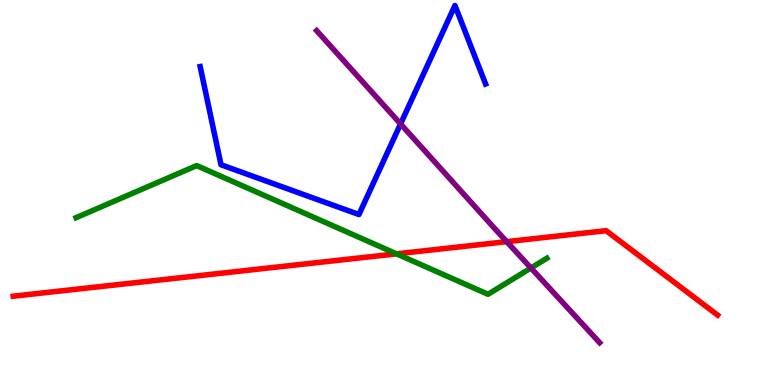[{'lines': ['blue', 'red'], 'intersections': []}, {'lines': ['green', 'red'], 'intersections': [{'x': 5.12, 'y': 3.41}]}, {'lines': ['purple', 'red'], 'intersections': [{'x': 6.54, 'y': 3.72}]}, {'lines': ['blue', 'green'], 'intersections': []}, {'lines': ['blue', 'purple'], 'intersections': [{'x': 5.17, 'y': 6.78}]}, {'lines': ['green', 'purple'], 'intersections': [{'x': 6.85, 'y': 3.04}]}]